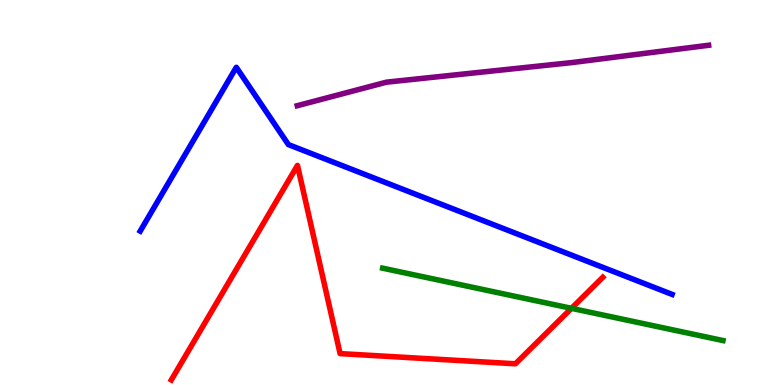[{'lines': ['blue', 'red'], 'intersections': []}, {'lines': ['green', 'red'], 'intersections': [{'x': 7.37, 'y': 1.99}]}, {'lines': ['purple', 'red'], 'intersections': []}, {'lines': ['blue', 'green'], 'intersections': []}, {'lines': ['blue', 'purple'], 'intersections': []}, {'lines': ['green', 'purple'], 'intersections': []}]